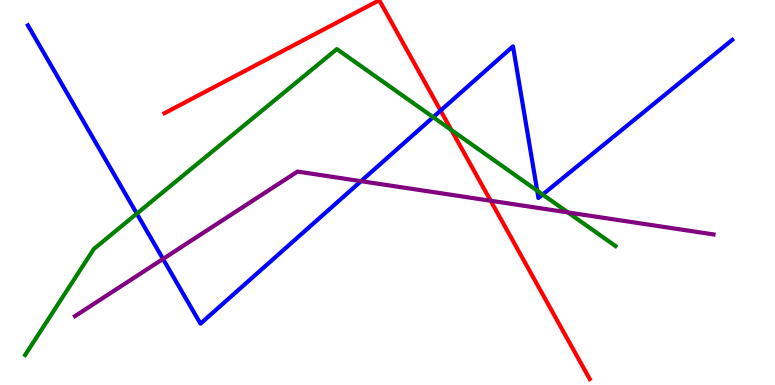[{'lines': ['blue', 'red'], 'intersections': [{'x': 5.68, 'y': 7.13}]}, {'lines': ['green', 'red'], 'intersections': [{'x': 5.82, 'y': 6.62}]}, {'lines': ['purple', 'red'], 'intersections': [{'x': 6.33, 'y': 4.79}]}, {'lines': ['blue', 'green'], 'intersections': [{'x': 1.77, 'y': 4.45}, {'x': 5.59, 'y': 6.96}, {'x': 6.93, 'y': 5.05}, {'x': 7.0, 'y': 4.95}]}, {'lines': ['blue', 'purple'], 'intersections': [{'x': 2.1, 'y': 3.27}, {'x': 4.66, 'y': 5.29}]}, {'lines': ['green', 'purple'], 'intersections': [{'x': 7.33, 'y': 4.48}]}]